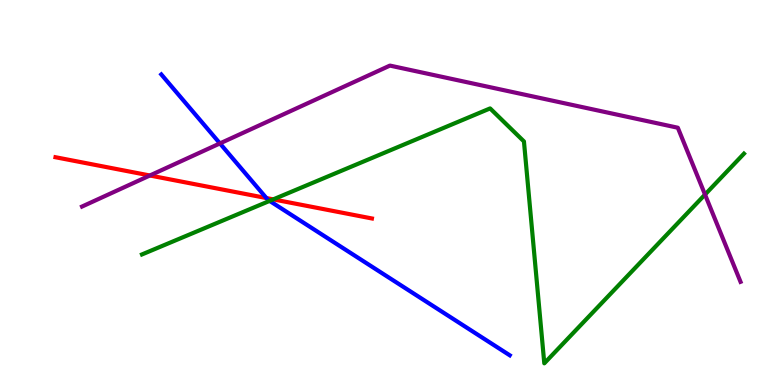[{'lines': ['blue', 'red'], 'intersections': [{'x': 3.44, 'y': 4.86}]}, {'lines': ['green', 'red'], 'intersections': [{'x': 3.53, 'y': 4.82}]}, {'lines': ['purple', 'red'], 'intersections': [{'x': 1.93, 'y': 5.44}]}, {'lines': ['blue', 'green'], 'intersections': [{'x': 3.48, 'y': 4.78}]}, {'lines': ['blue', 'purple'], 'intersections': [{'x': 2.84, 'y': 6.27}]}, {'lines': ['green', 'purple'], 'intersections': [{'x': 9.1, 'y': 4.95}]}]